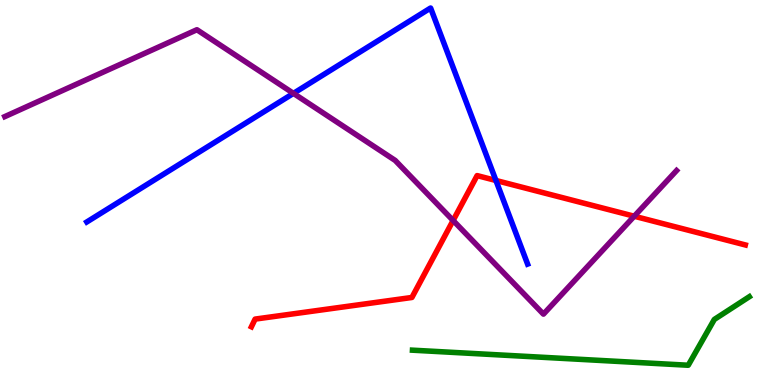[{'lines': ['blue', 'red'], 'intersections': [{'x': 6.4, 'y': 5.31}]}, {'lines': ['green', 'red'], 'intersections': []}, {'lines': ['purple', 'red'], 'intersections': [{'x': 5.85, 'y': 4.27}, {'x': 8.18, 'y': 4.38}]}, {'lines': ['blue', 'green'], 'intersections': []}, {'lines': ['blue', 'purple'], 'intersections': [{'x': 3.79, 'y': 7.57}]}, {'lines': ['green', 'purple'], 'intersections': []}]